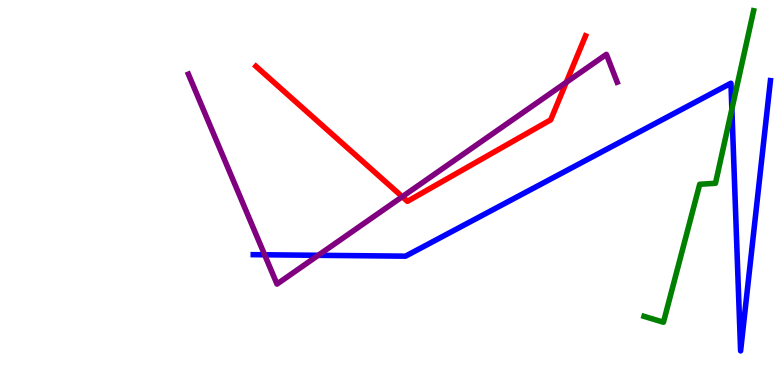[{'lines': ['blue', 'red'], 'intersections': []}, {'lines': ['green', 'red'], 'intersections': []}, {'lines': ['purple', 'red'], 'intersections': [{'x': 5.19, 'y': 4.89}, {'x': 7.31, 'y': 7.86}]}, {'lines': ['blue', 'green'], 'intersections': [{'x': 9.44, 'y': 7.17}]}, {'lines': ['blue', 'purple'], 'intersections': [{'x': 3.41, 'y': 3.38}, {'x': 4.11, 'y': 3.37}]}, {'lines': ['green', 'purple'], 'intersections': []}]